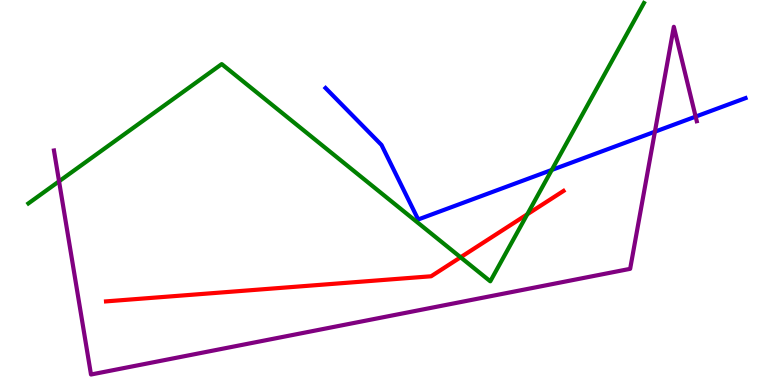[{'lines': ['blue', 'red'], 'intersections': []}, {'lines': ['green', 'red'], 'intersections': [{'x': 5.94, 'y': 3.32}, {'x': 6.8, 'y': 4.43}]}, {'lines': ['purple', 'red'], 'intersections': []}, {'lines': ['blue', 'green'], 'intersections': [{'x': 7.12, 'y': 5.59}]}, {'lines': ['blue', 'purple'], 'intersections': [{'x': 8.45, 'y': 6.58}, {'x': 8.98, 'y': 6.97}]}, {'lines': ['green', 'purple'], 'intersections': [{'x': 0.762, 'y': 5.29}]}]